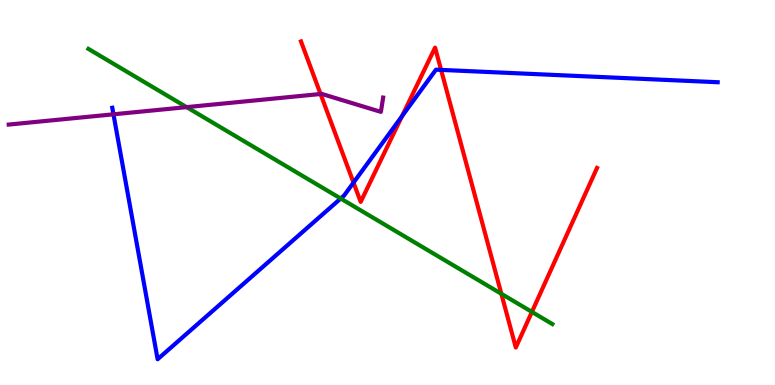[{'lines': ['blue', 'red'], 'intersections': [{'x': 4.56, 'y': 5.26}, {'x': 5.19, 'y': 6.98}, {'x': 5.69, 'y': 8.18}]}, {'lines': ['green', 'red'], 'intersections': [{'x': 6.47, 'y': 2.37}, {'x': 6.86, 'y': 1.9}]}, {'lines': ['purple', 'red'], 'intersections': [{'x': 4.14, 'y': 7.56}]}, {'lines': ['blue', 'green'], 'intersections': [{'x': 4.4, 'y': 4.84}]}, {'lines': ['blue', 'purple'], 'intersections': [{'x': 1.46, 'y': 7.03}]}, {'lines': ['green', 'purple'], 'intersections': [{'x': 2.41, 'y': 7.22}]}]